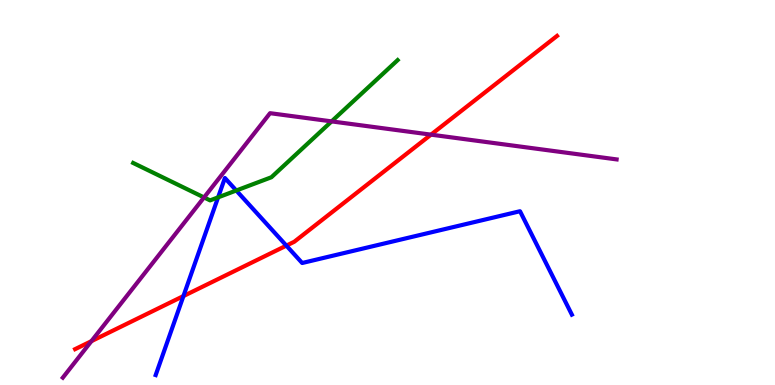[{'lines': ['blue', 'red'], 'intersections': [{'x': 2.37, 'y': 2.31}, {'x': 3.7, 'y': 3.62}]}, {'lines': ['green', 'red'], 'intersections': []}, {'lines': ['purple', 'red'], 'intersections': [{'x': 1.18, 'y': 1.14}, {'x': 5.56, 'y': 6.5}]}, {'lines': ['blue', 'green'], 'intersections': [{'x': 2.81, 'y': 4.87}, {'x': 3.05, 'y': 5.05}]}, {'lines': ['blue', 'purple'], 'intersections': []}, {'lines': ['green', 'purple'], 'intersections': [{'x': 2.63, 'y': 4.87}, {'x': 4.28, 'y': 6.85}]}]